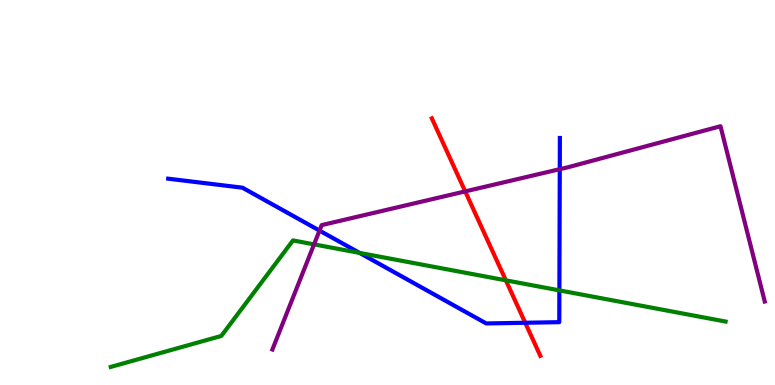[{'lines': ['blue', 'red'], 'intersections': [{'x': 6.78, 'y': 1.62}]}, {'lines': ['green', 'red'], 'intersections': [{'x': 6.53, 'y': 2.72}]}, {'lines': ['purple', 'red'], 'intersections': [{'x': 6.0, 'y': 5.03}]}, {'lines': ['blue', 'green'], 'intersections': [{'x': 4.64, 'y': 3.43}, {'x': 7.22, 'y': 2.46}]}, {'lines': ['blue', 'purple'], 'intersections': [{'x': 4.12, 'y': 4.01}, {'x': 7.22, 'y': 5.61}]}, {'lines': ['green', 'purple'], 'intersections': [{'x': 4.05, 'y': 3.65}]}]